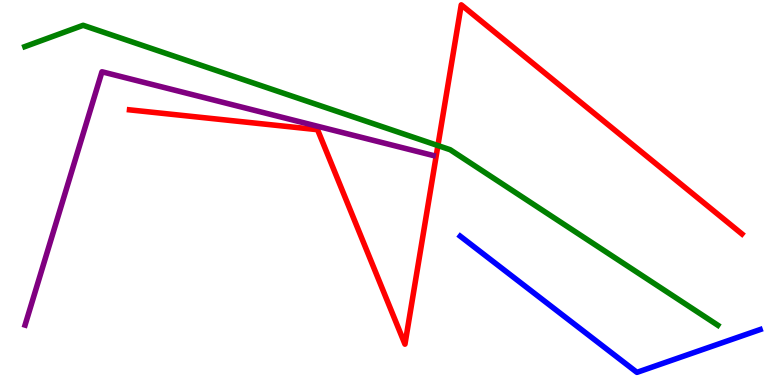[{'lines': ['blue', 'red'], 'intersections': []}, {'lines': ['green', 'red'], 'intersections': [{'x': 5.65, 'y': 6.22}]}, {'lines': ['purple', 'red'], 'intersections': []}, {'lines': ['blue', 'green'], 'intersections': []}, {'lines': ['blue', 'purple'], 'intersections': []}, {'lines': ['green', 'purple'], 'intersections': []}]